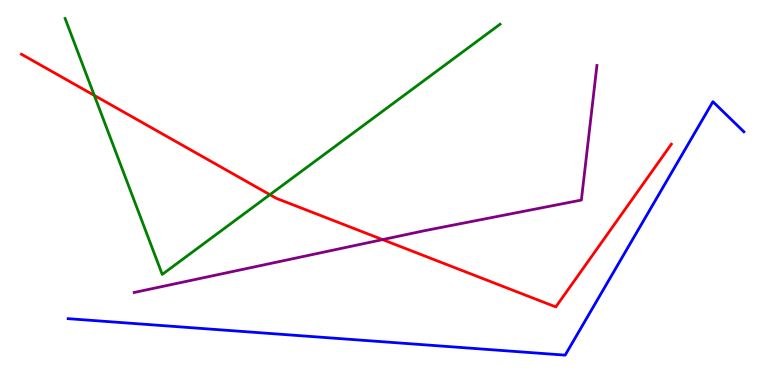[{'lines': ['blue', 'red'], 'intersections': []}, {'lines': ['green', 'red'], 'intersections': [{'x': 1.22, 'y': 7.52}, {'x': 3.48, 'y': 4.94}]}, {'lines': ['purple', 'red'], 'intersections': [{'x': 4.94, 'y': 3.78}]}, {'lines': ['blue', 'green'], 'intersections': []}, {'lines': ['blue', 'purple'], 'intersections': []}, {'lines': ['green', 'purple'], 'intersections': []}]